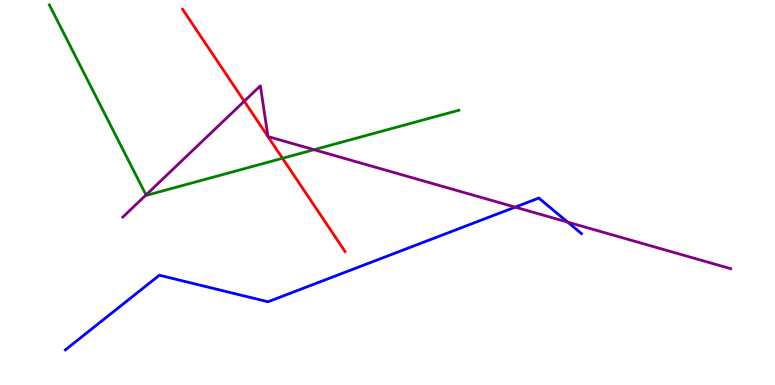[{'lines': ['blue', 'red'], 'intersections': []}, {'lines': ['green', 'red'], 'intersections': [{'x': 3.65, 'y': 5.89}]}, {'lines': ['purple', 'red'], 'intersections': [{'x': 3.15, 'y': 7.37}]}, {'lines': ['blue', 'green'], 'intersections': []}, {'lines': ['blue', 'purple'], 'intersections': [{'x': 6.65, 'y': 4.62}, {'x': 7.33, 'y': 4.23}]}, {'lines': ['green', 'purple'], 'intersections': [{'x': 1.88, 'y': 4.94}, {'x': 4.05, 'y': 6.11}]}]